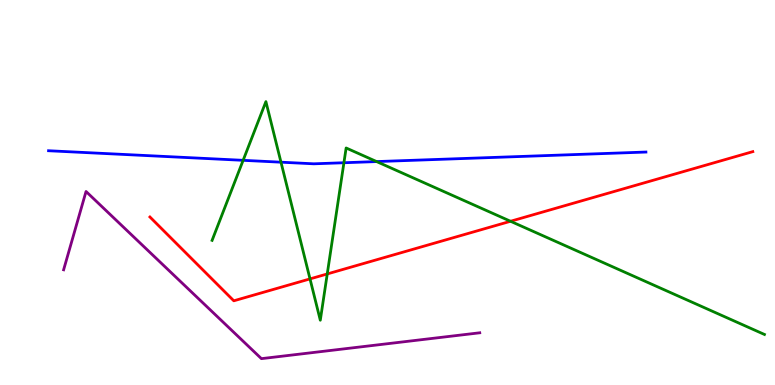[{'lines': ['blue', 'red'], 'intersections': []}, {'lines': ['green', 'red'], 'intersections': [{'x': 4.0, 'y': 2.76}, {'x': 4.22, 'y': 2.88}, {'x': 6.59, 'y': 4.25}]}, {'lines': ['purple', 'red'], 'intersections': []}, {'lines': ['blue', 'green'], 'intersections': [{'x': 3.14, 'y': 5.84}, {'x': 3.63, 'y': 5.79}, {'x': 4.44, 'y': 5.77}, {'x': 4.86, 'y': 5.8}]}, {'lines': ['blue', 'purple'], 'intersections': []}, {'lines': ['green', 'purple'], 'intersections': []}]